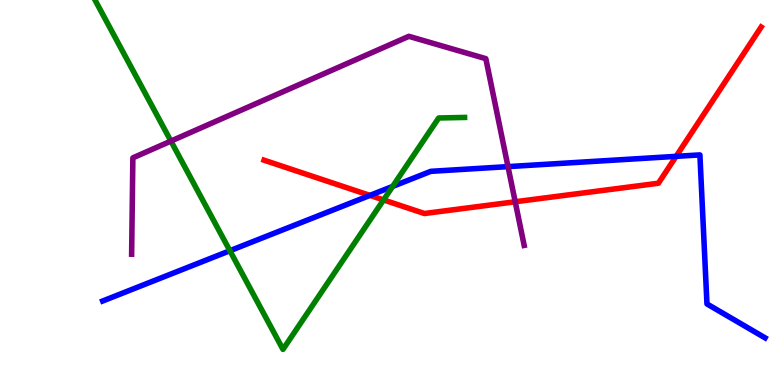[{'lines': ['blue', 'red'], 'intersections': [{'x': 4.77, 'y': 4.92}, {'x': 8.72, 'y': 5.94}]}, {'lines': ['green', 'red'], 'intersections': [{'x': 4.95, 'y': 4.81}]}, {'lines': ['purple', 'red'], 'intersections': [{'x': 6.65, 'y': 4.76}]}, {'lines': ['blue', 'green'], 'intersections': [{'x': 2.97, 'y': 3.49}, {'x': 5.07, 'y': 5.16}]}, {'lines': ['blue', 'purple'], 'intersections': [{'x': 6.55, 'y': 5.67}]}, {'lines': ['green', 'purple'], 'intersections': [{'x': 2.21, 'y': 6.34}]}]